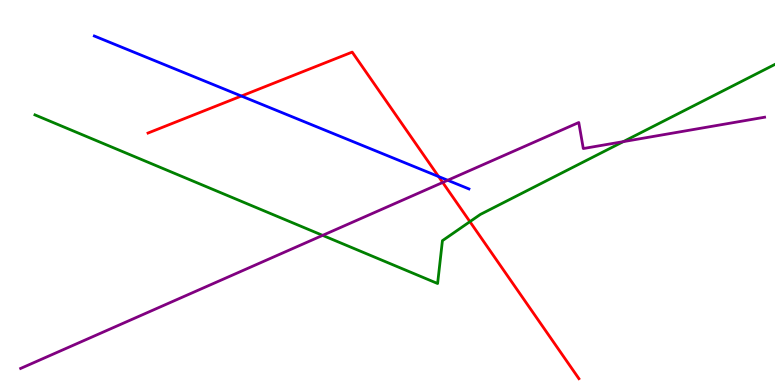[{'lines': ['blue', 'red'], 'intersections': [{'x': 3.11, 'y': 7.51}, {'x': 5.66, 'y': 5.41}]}, {'lines': ['green', 'red'], 'intersections': [{'x': 6.06, 'y': 4.24}]}, {'lines': ['purple', 'red'], 'intersections': [{'x': 5.71, 'y': 5.26}]}, {'lines': ['blue', 'green'], 'intersections': []}, {'lines': ['blue', 'purple'], 'intersections': [{'x': 5.78, 'y': 5.32}]}, {'lines': ['green', 'purple'], 'intersections': [{'x': 4.16, 'y': 3.89}, {'x': 8.04, 'y': 6.32}]}]